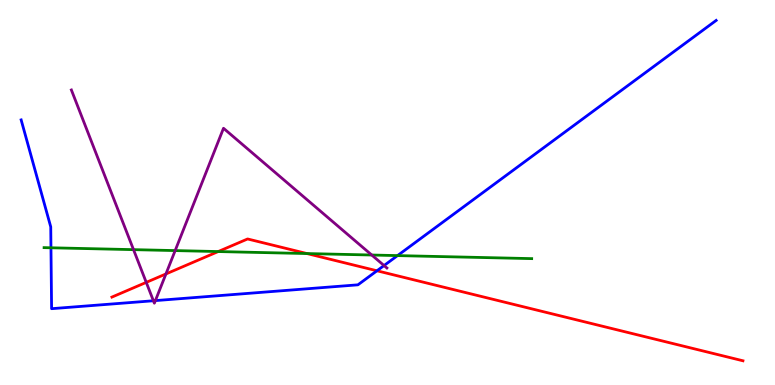[{'lines': ['blue', 'red'], 'intersections': [{'x': 4.86, 'y': 2.97}]}, {'lines': ['green', 'red'], 'intersections': [{'x': 2.82, 'y': 3.47}, {'x': 3.96, 'y': 3.41}]}, {'lines': ['purple', 'red'], 'intersections': [{'x': 1.89, 'y': 2.67}, {'x': 2.14, 'y': 2.88}]}, {'lines': ['blue', 'green'], 'intersections': [{'x': 0.658, 'y': 3.56}, {'x': 5.13, 'y': 3.36}]}, {'lines': ['blue', 'purple'], 'intersections': [{'x': 1.98, 'y': 2.19}, {'x': 2.01, 'y': 2.19}, {'x': 4.96, 'y': 3.1}]}, {'lines': ['green', 'purple'], 'intersections': [{'x': 1.72, 'y': 3.52}, {'x': 2.26, 'y': 3.49}, {'x': 4.8, 'y': 3.38}]}]